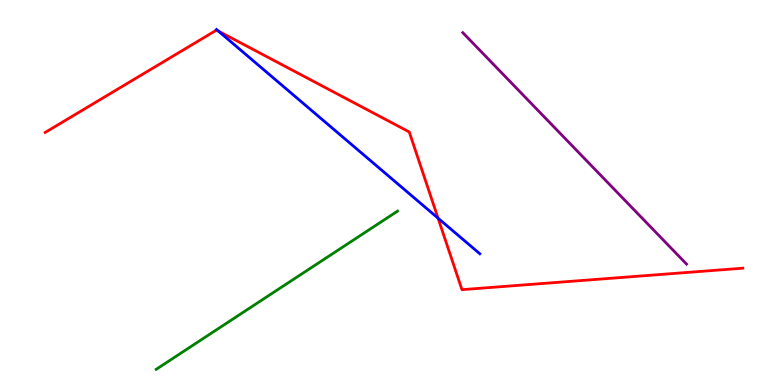[{'lines': ['blue', 'red'], 'intersections': [{'x': 2.82, 'y': 9.19}, {'x': 5.65, 'y': 4.33}]}, {'lines': ['green', 'red'], 'intersections': []}, {'lines': ['purple', 'red'], 'intersections': []}, {'lines': ['blue', 'green'], 'intersections': []}, {'lines': ['blue', 'purple'], 'intersections': []}, {'lines': ['green', 'purple'], 'intersections': []}]